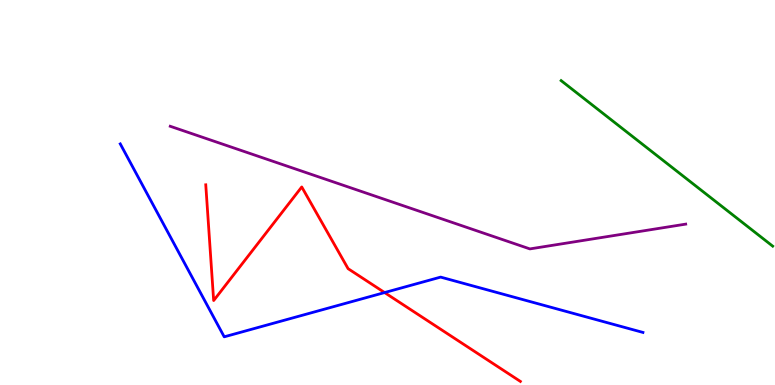[{'lines': ['blue', 'red'], 'intersections': [{'x': 4.96, 'y': 2.4}]}, {'lines': ['green', 'red'], 'intersections': []}, {'lines': ['purple', 'red'], 'intersections': []}, {'lines': ['blue', 'green'], 'intersections': []}, {'lines': ['blue', 'purple'], 'intersections': []}, {'lines': ['green', 'purple'], 'intersections': []}]